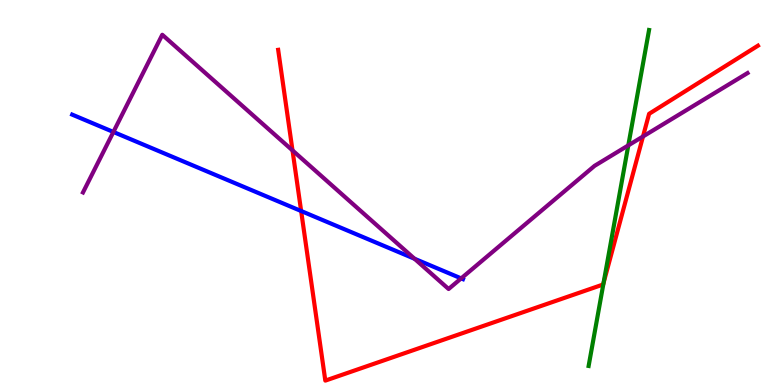[{'lines': ['blue', 'red'], 'intersections': [{'x': 3.89, 'y': 4.52}]}, {'lines': ['green', 'red'], 'intersections': [{'x': 7.79, 'y': 2.65}]}, {'lines': ['purple', 'red'], 'intersections': [{'x': 3.77, 'y': 6.09}, {'x': 8.3, 'y': 6.46}]}, {'lines': ['blue', 'green'], 'intersections': []}, {'lines': ['blue', 'purple'], 'intersections': [{'x': 1.46, 'y': 6.57}, {'x': 5.35, 'y': 3.28}, {'x': 5.95, 'y': 2.77}]}, {'lines': ['green', 'purple'], 'intersections': [{'x': 8.11, 'y': 6.22}]}]